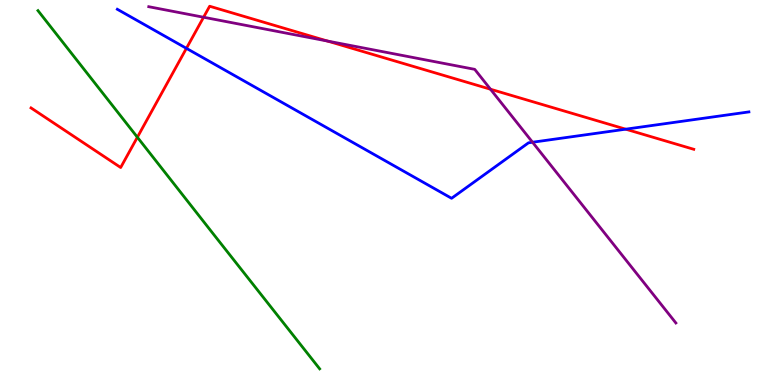[{'lines': ['blue', 'red'], 'intersections': [{'x': 2.41, 'y': 8.74}, {'x': 8.07, 'y': 6.64}]}, {'lines': ['green', 'red'], 'intersections': [{'x': 1.77, 'y': 6.44}]}, {'lines': ['purple', 'red'], 'intersections': [{'x': 2.63, 'y': 9.55}, {'x': 4.23, 'y': 8.93}, {'x': 6.33, 'y': 7.68}]}, {'lines': ['blue', 'green'], 'intersections': []}, {'lines': ['blue', 'purple'], 'intersections': [{'x': 6.87, 'y': 6.31}]}, {'lines': ['green', 'purple'], 'intersections': []}]